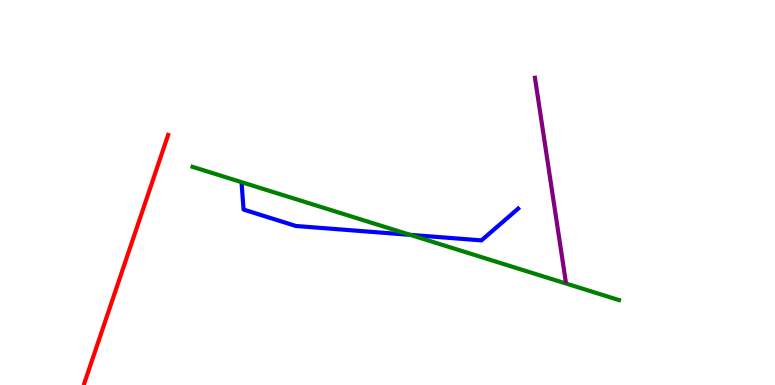[{'lines': ['blue', 'red'], 'intersections': []}, {'lines': ['green', 'red'], 'intersections': []}, {'lines': ['purple', 'red'], 'intersections': []}, {'lines': ['blue', 'green'], 'intersections': [{'x': 5.29, 'y': 3.9}]}, {'lines': ['blue', 'purple'], 'intersections': []}, {'lines': ['green', 'purple'], 'intersections': []}]